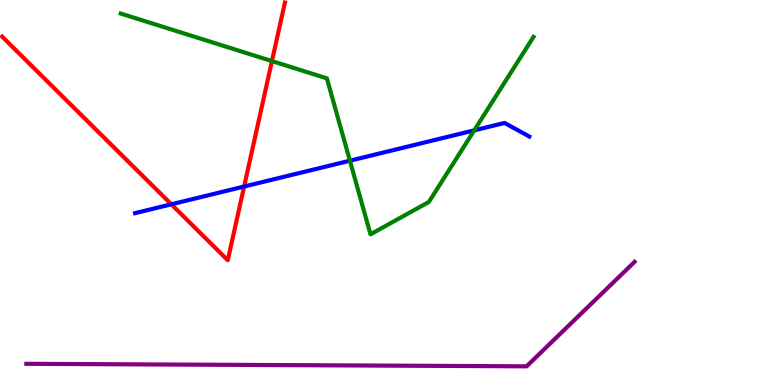[{'lines': ['blue', 'red'], 'intersections': [{'x': 2.21, 'y': 4.69}, {'x': 3.15, 'y': 5.15}]}, {'lines': ['green', 'red'], 'intersections': [{'x': 3.51, 'y': 8.41}]}, {'lines': ['purple', 'red'], 'intersections': []}, {'lines': ['blue', 'green'], 'intersections': [{'x': 4.51, 'y': 5.83}, {'x': 6.12, 'y': 6.61}]}, {'lines': ['blue', 'purple'], 'intersections': []}, {'lines': ['green', 'purple'], 'intersections': []}]